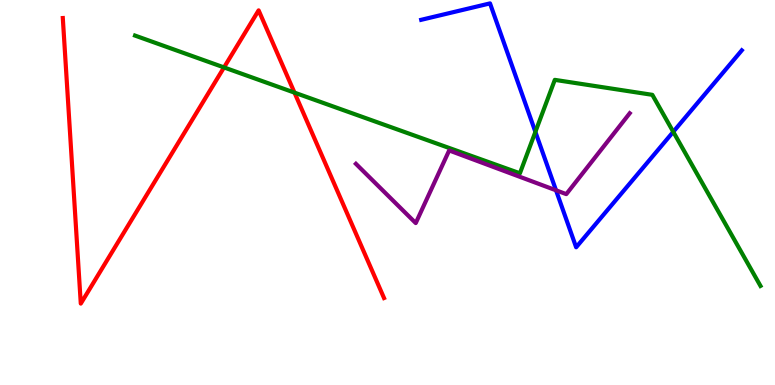[{'lines': ['blue', 'red'], 'intersections': []}, {'lines': ['green', 'red'], 'intersections': [{'x': 2.89, 'y': 8.25}, {'x': 3.8, 'y': 7.59}]}, {'lines': ['purple', 'red'], 'intersections': []}, {'lines': ['blue', 'green'], 'intersections': [{'x': 6.91, 'y': 6.57}, {'x': 8.69, 'y': 6.58}]}, {'lines': ['blue', 'purple'], 'intersections': [{'x': 7.17, 'y': 5.06}]}, {'lines': ['green', 'purple'], 'intersections': []}]